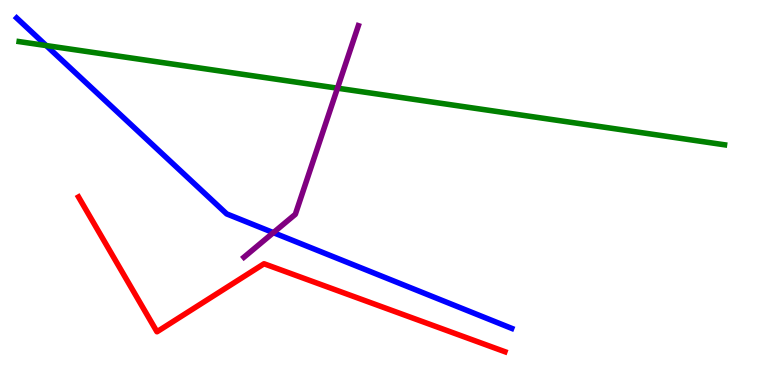[{'lines': ['blue', 'red'], 'intersections': []}, {'lines': ['green', 'red'], 'intersections': []}, {'lines': ['purple', 'red'], 'intersections': []}, {'lines': ['blue', 'green'], 'intersections': [{'x': 0.597, 'y': 8.82}]}, {'lines': ['blue', 'purple'], 'intersections': [{'x': 3.53, 'y': 3.96}]}, {'lines': ['green', 'purple'], 'intersections': [{'x': 4.35, 'y': 7.71}]}]